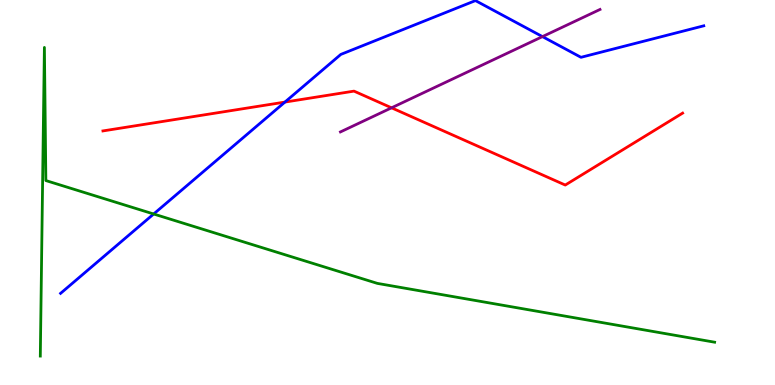[{'lines': ['blue', 'red'], 'intersections': [{'x': 3.68, 'y': 7.35}]}, {'lines': ['green', 'red'], 'intersections': []}, {'lines': ['purple', 'red'], 'intersections': [{'x': 5.05, 'y': 7.2}]}, {'lines': ['blue', 'green'], 'intersections': [{'x': 1.98, 'y': 4.44}]}, {'lines': ['blue', 'purple'], 'intersections': [{'x': 7.0, 'y': 9.05}]}, {'lines': ['green', 'purple'], 'intersections': []}]